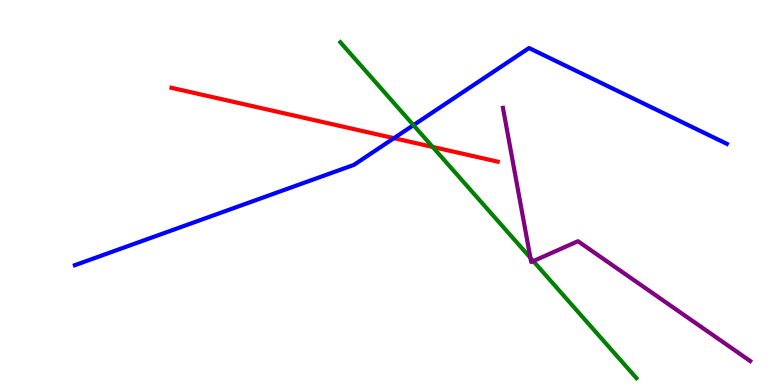[{'lines': ['blue', 'red'], 'intersections': [{'x': 5.08, 'y': 6.41}]}, {'lines': ['green', 'red'], 'intersections': [{'x': 5.58, 'y': 6.18}]}, {'lines': ['purple', 'red'], 'intersections': []}, {'lines': ['blue', 'green'], 'intersections': [{'x': 5.33, 'y': 6.75}]}, {'lines': ['blue', 'purple'], 'intersections': []}, {'lines': ['green', 'purple'], 'intersections': [{'x': 6.84, 'y': 3.3}, {'x': 6.88, 'y': 3.22}]}]